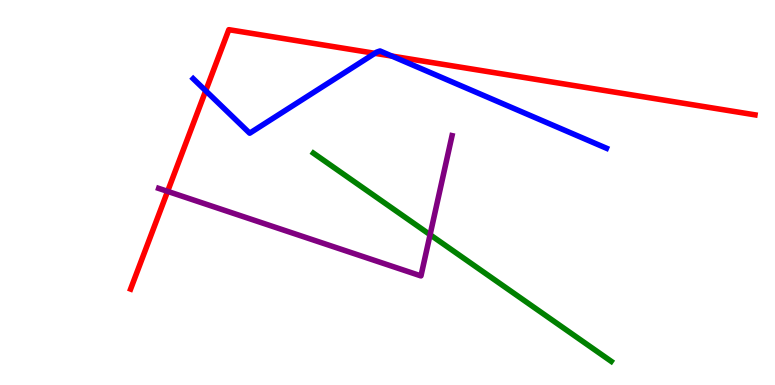[{'lines': ['blue', 'red'], 'intersections': [{'x': 2.65, 'y': 7.64}, {'x': 4.84, 'y': 8.62}, {'x': 5.06, 'y': 8.54}]}, {'lines': ['green', 'red'], 'intersections': []}, {'lines': ['purple', 'red'], 'intersections': [{'x': 2.16, 'y': 5.03}]}, {'lines': ['blue', 'green'], 'intersections': []}, {'lines': ['blue', 'purple'], 'intersections': []}, {'lines': ['green', 'purple'], 'intersections': [{'x': 5.55, 'y': 3.9}]}]